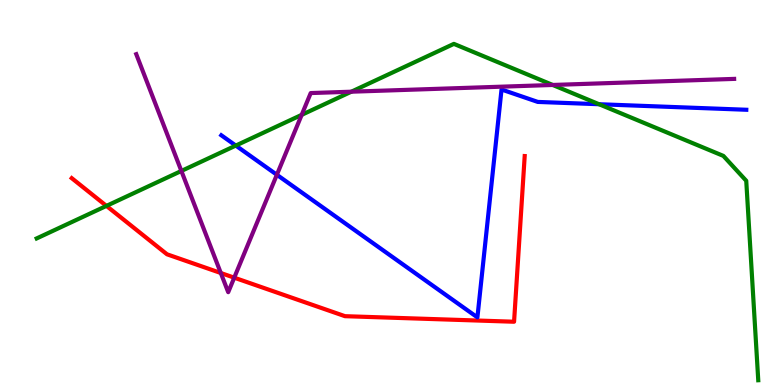[{'lines': ['blue', 'red'], 'intersections': []}, {'lines': ['green', 'red'], 'intersections': [{'x': 1.37, 'y': 4.65}]}, {'lines': ['purple', 'red'], 'intersections': [{'x': 2.85, 'y': 2.91}, {'x': 3.02, 'y': 2.79}]}, {'lines': ['blue', 'green'], 'intersections': [{'x': 3.04, 'y': 6.22}, {'x': 7.73, 'y': 7.29}]}, {'lines': ['blue', 'purple'], 'intersections': [{'x': 3.57, 'y': 5.46}]}, {'lines': ['green', 'purple'], 'intersections': [{'x': 2.34, 'y': 5.56}, {'x': 3.89, 'y': 7.02}, {'x': 4.53, 'y': 7.62}, {'x': 7.13, 'y': 7.79}]}]